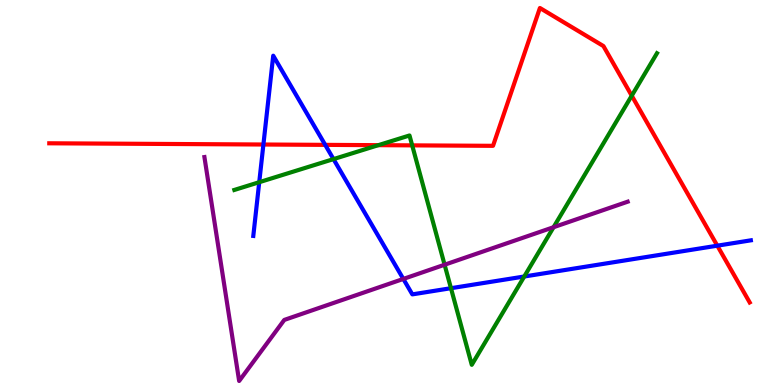[{'lines': ['blue', 'red'], 'intersections': [{'x': 3.4, 'y': 6.25}, {'x': 4.2, 'y': 6.24}, {'x': 9.26, 'y': 3.62}]}, {'lines': ['green', 'red'], 'intersections': [{'x': 4.88, 'y': 6.23}, {'x': 5.32, 'y': 6.22}, {'x': 8.15, 'y': 7.51}]}, {'lines': ['purple', 'red'], 'intersections': []}, {'lines': ['blue', 'green'], 'intersections': [{'x': 3.35, 'y': 5.27}, {'x': 4.3, 'y': 5.87}, {'x': 5.82, 'y': 2.51}, {'x': 6.76, 'y': 2.82}]}, {'lines': ['blue', 'purple'], 'intersections': [{'x': 5.2, 'y': 2.75}]}, {'lines': ['green', 'purple'], 'intersections': [{'x': 5.74, 'y': 3.12}, {'x': 7.14, 'y': 4.1}]}]